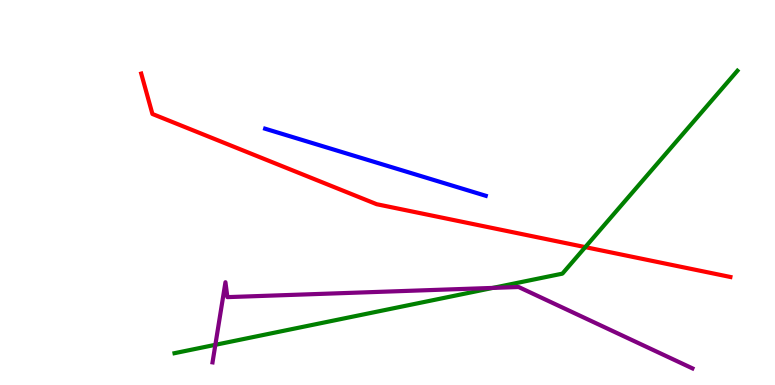[{'lines': ['blue', 'red'], 'intersections': []}, {'lines': ['green', 'red'], 'intersections': [{'x': 7.55, 'y': 3.58}]}, {'lines': ['purple', 'red'], 'intersections': []}, {'lines': ['blue', 'green'], 'intersections': []}, {'lines': ['blue', 'purple'], 'intersections': []}, {'lines': ['green', 'purple'], 'intersections': [{'x': 2.78, 'y': 1.04}, {'x': 6.36, 'y': 2.52}]}]